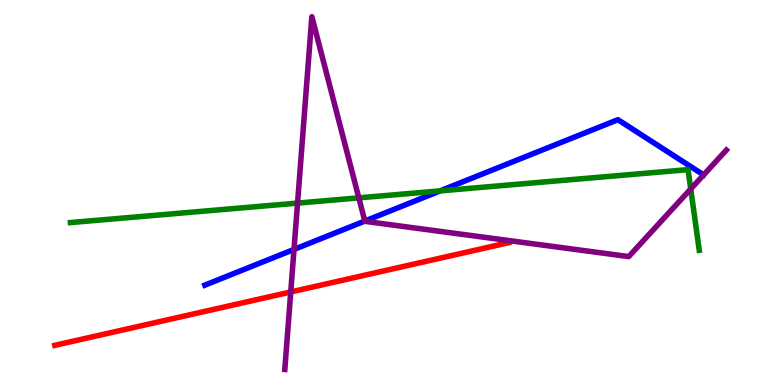[{'lines': ['blue', 'red'], 'intersections': []}, {'lines': ['green', 'red'], 'intersections': []}, {'lines': ['purple', 'red'], 'intersections': [{'x': 3.75, 'y': 2.42}]}, {'lines': ['blue', 'green'], 'intersections': [{'x': 5.68, 'y': 5.04}]}, {'lines': ['blue', 'purple'], 'intersections': [{'x': 3.79, 'y': 3.52}, {'x': 4.71, 'y': 4.26}, {'x': 9.08, 'y': 5.46}]}, {'lines': ['green', 'purple'], 'intersections': [{'x': 3.84, 'y': 4.72}, {'x': 4.63, 'y': 4.86}, {'x': 8.91, 'y': 5.09}]}]